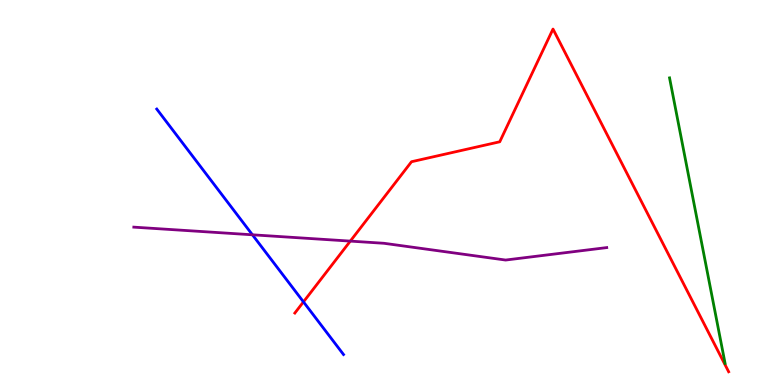[{'lines': ['blue', 'red'], 'intersections': [{'x': 3.92, 'y': 2.16}]}, {'lines': ['green', 'red'], 'intersections': []}, {'lines': ['purple', 'red'], 'intersections': [{'x': 4.52, 'y': 3.74}]}, {'lines': ['blue', 'green'], 'intersections': []}, {'lines': ['blue', 'purple'], 'intersections': [{'x': 3.26, 'y': 3.9}]}, {'lines': ['green', 'purple'], 'intersections': []}]